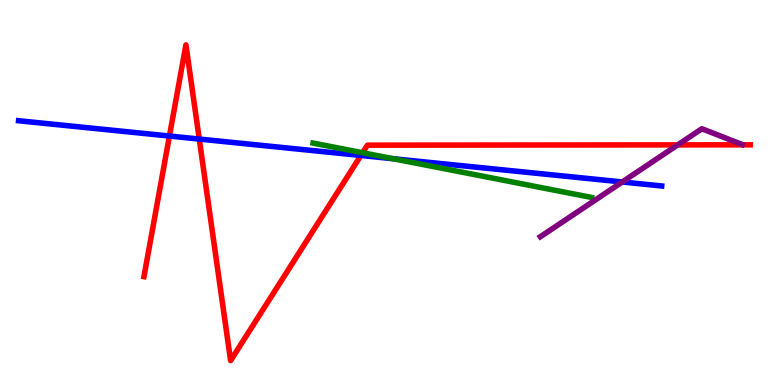[{'lines': ['blue', 'red'], 'intersections': [{'x': 2.19, 'y': 6.47}, {'x': 2.57, 'y': 6.39}, {'x': 4.66, 'y': 5.96}]}, {'lines': ['green', 'red'], 'intersections': [{'x': 4.68, 'y': 6.03}]}, {'lines': ['purple', 'red'], 'intersections': [{'x': 8.75, 'y': 6.24}]}, {'lines': ['blue', 'green'], 'intersections': [{'x': 5.08, 'y': 5.88}]}, {'lines': ['blue', 'purple'], 'intersections': [{'x': 8.03, 'y': 5.27}]}, {'lines': ['green', 'purple'], 'intersections': []}]